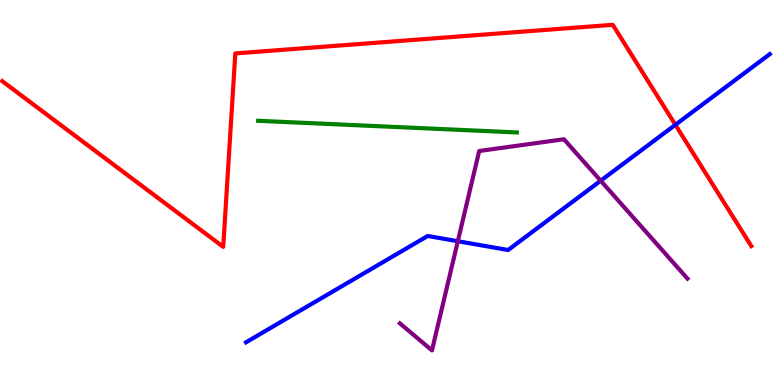[{'lines': ['blue', 'red'], 'intersections': [{'x': 8.71, 'y': 6.76}]}, {'lines': ['green', 'red'], 'intersections': []}, {'lines': ['purple', 'red'], 'intersections': []}, {'lines': ['blue', 'green'], 'intersections': []}, {'lines': ['blue', 'purple'], 'intersections': [{'x': 5.91, 'y': 3.73}, {'x': 7.75, 'y': 5.31}]}, {'lines': ['green', 'purple'], 'intersections': []}]